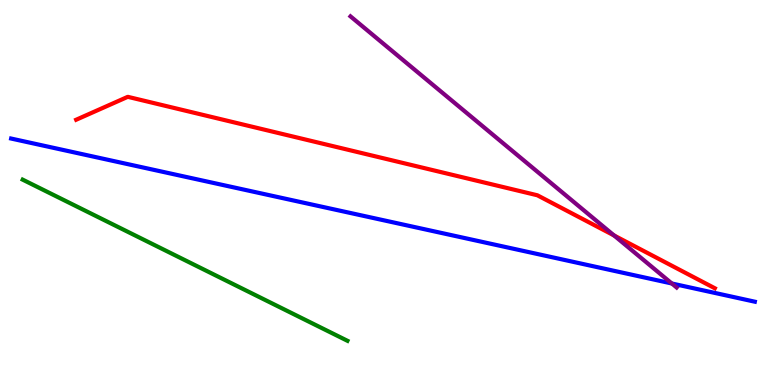[{'lines': ['blue', 'red'], 'intersections': []}, {'lines': ['green', 'red'], 'intersections': []}, {'lines': ['purple', 'red'], 'intersections': [{'x': 7.92, 'y': 3.88}]}, {'lines': ['blue', 'green'], 'intersections': []}, {'lines': ['blue', 'purple'], 'intersections': [{'x': 8.67, 'y': 2.64}]}, {'lines': ['green', 'purple'], 'intersections': []}]